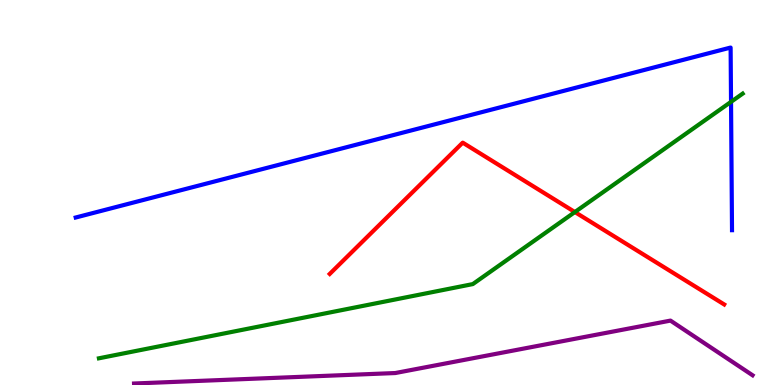[{'lines': ['blue', 'red'], 'intersections': []}, {'lines': ['green', 'red'], 'intersections': [{'x': 7.42, 'y': 4.49}]}, {'lines': ['purple', 'red'], 'intersections': []}, {'lines': ['blue', 'green'], 'intersections': [{'x': 9.43, 'y': 7.35}]}, {'lines': ['blue', 'purple'], 'intersections': []}, {'lines': ['green', 'purple'], 'intersections': []}]